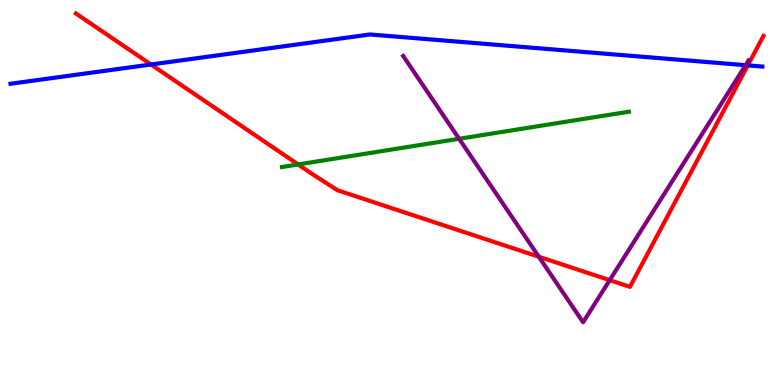[{'lines': ['blue', 'red'], 'intersections': [{'x': 1.95, 'y': 8.32}, {'x': 9.65, 'y': 8.3}]}, {'lines': ['green', 'red'], 'intersections': [{'x': 3.85, 'y': 5.73}]}, {'lines': ['purple', 'red'], 'intersections': [{'x': 6.95, 'y': 3.33}, {'x': 7.87, 'y': 2.72}]}, {'lines': ['blue', 'green'], 'intersections': []}, {'lines': ['blue', 'purple'], 'intersections': [{'x': 9.62, 'y': 8.31}]}, {'lines': ['green', 'purple'], 'intersections': [{'x': 5.92, 'y': 6.4}]}]